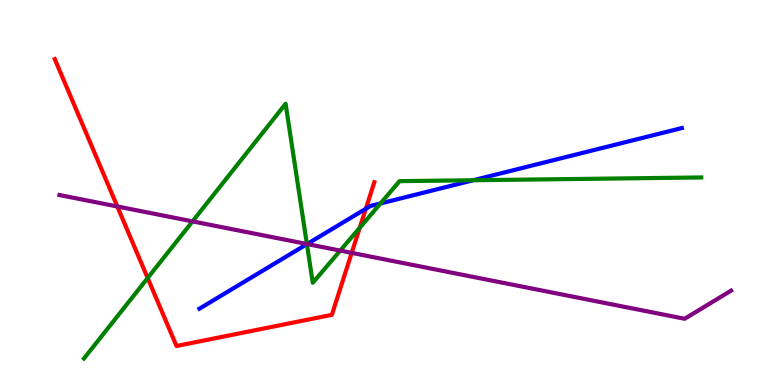[{'lines': ['blue', 'red'], 'intersections': [{'x': 4.72, 'y': 4.58}]}, {'lines': ['green', 'red'], 'intersections': [{'x': 1.91, 'y': 2.78}, {'x': 4.64, 'y': 4.08}]}, {'lines': ['purple', 'red'], 'intersections': [{'x': 1.51, 'y': 4.64}, {'x': 4.54, 'y': 3.43}]}, {'lines': ['blue', 'green'], 'intersections': [{'x': 3.96, 'y': 3.66}, {'x': 4.91, 'y': 4.72}, {'x': 6.11, 'y': 5.32}]}, {'lines': ['blue', 'purple'], 'intersections': [{'x': 3.96, 'y': 3.66}]}, {'lines': ['green', 'purple'], 'intersections': [{'x': 2.48, 'y': 4.25}, {'x': 3.96, 'y': 3.66}, {'x': 4.39, 'y': 3.49}]}]